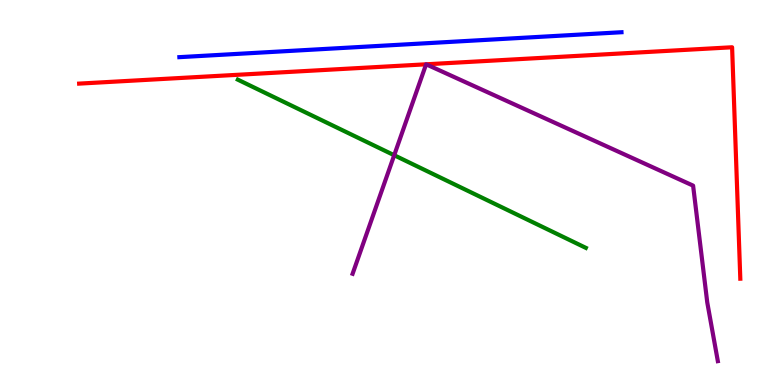[{'lines': ['blue', 'red'], 'intersections': []}, {'lines': ['green', 'red'], 'intersections': []}, {'lines': ['purple', 'red'], 'intersections': [{'x': 5.5, 'y': 8.33}, {'x': 5.5, 'y': 8.33}]}, {'lines': ['blue', 'green'], 'intersections': []}, {'lines': ['blue', 'purple'], 'intersections': []}, {'lines': ['green', 'purple'], 'intersections': [{'x': 5.09, 'y': 5.97}]}]